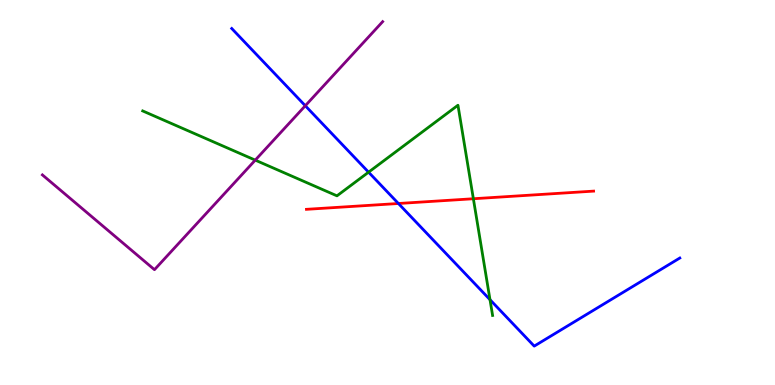[{'lines': ['blue', 'red'], 'intersections': [{'x': 5.14, 'y': 4.71}]}, {'lines': ['green', 'red'], 'intersections': [{'x': 6.11, 'y': 4.84}]}, {'lines': ['purple', 'red'], 'intersections': []}, {'lines': ['blue', 'green'], 'intersections': [{'x': 4.76, 'y': 5.53}, {'x': 6.32, 'y': 2.22}]}, {'lines': ['blue', 'purple'], 'intersections': [{'x': 3.94, 'y': 7.25}]}, {'lines': ['green', 'purple'], 'intersections': [{'x': 3.29, 'y': 5.84}]}]